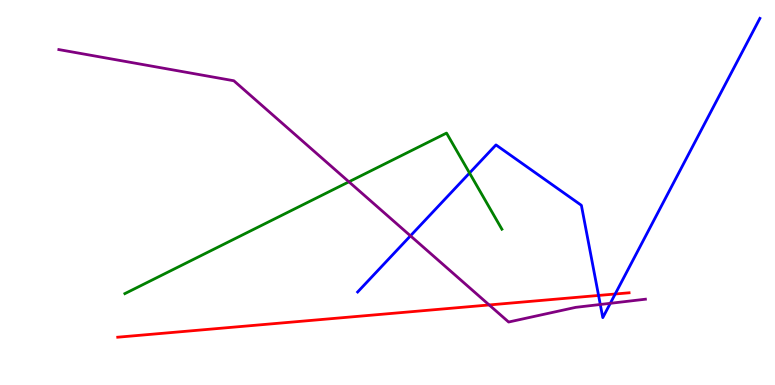[{'lines': ['blue', 'red'], 'intersections': [{'x': 7.72, 'y': 2.33}, {'x': 7.94, 'y': 2.36}]}, {'lines': ['green', 'red'], 'intersections': []}, {'lines': ['purple', 'red'], 'intersections': [{'x': 6.31, 'y': 2.08}]}, {'lines': ['blue', 'green'], 'intersections': [{'x': 6.06, 'y': 5.51}]}, {'lines': ['blue', 'purple'], 'intersections': [{'x': 5.3, 'y': 3.87}, {'x': 7.75, 'y': 2.09}, {'x': 7.87, 'y': 2.12}]}, {'lines': ['green', 'purple'], 'intersections': [{'x': 4.5, 'y': 5.28}]}]